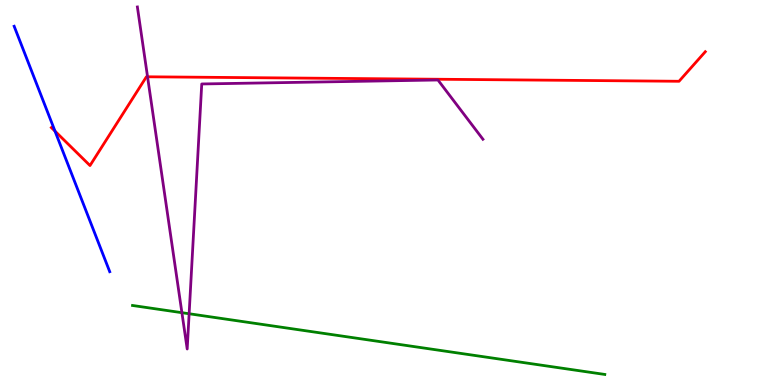[{'lines': ['blue', 'red'], 'intersections': [{'x': 0.71, 'y': 6.59}]}, {'lines': ['green', 'red'], 'intersections': []}, {'lines': ['purple', 'red'], 'intersections': [{'x': 1.9, 'y': 8.01}]}, {'lines': ['blue', 'green'], 'intersections': []}, {'lines': ['blue', 'purple'], 'intersections': []}, {'lines': ['green', 'purple'], 'intersections': [{'x': 2.35, 'y': 1.88}, {'x': 2.44, 'y': 1.85}]}]